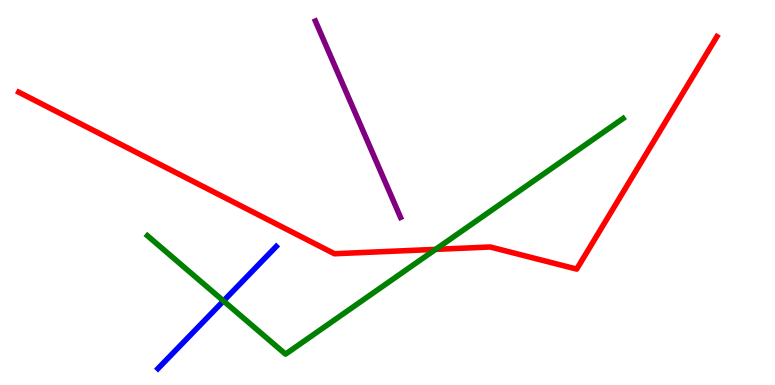[{'lines': ['blue', 'red'], 'intersections': []}, {'lines': ['green', 'red'], 'intersections': [{'x': 5.62, 'y': 3.52}]}, {'lines': ['purple', 'red'], 'intersections': []}, {'lines': ['blue', 'green'], 'intersections': [{'x': 2.88, 'y': 2.18}]}, {'lines': ['blue', 'purple'], 'intersections': []}, {'lines': ['green', 'purple'], 'intersections': []}]